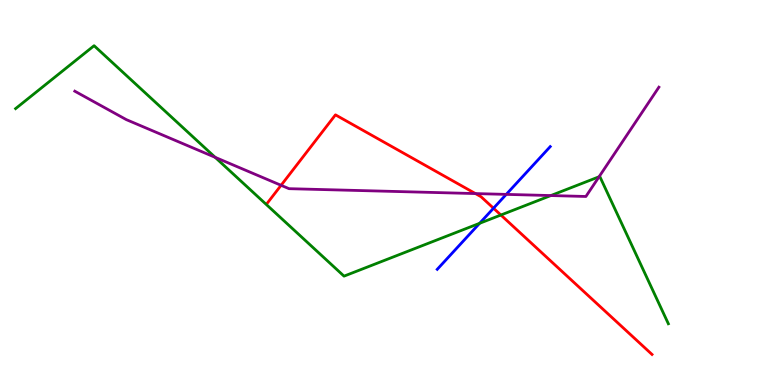[{'lines': ['blue', 'red'], 'intersections': [{'x': 6.37, 'y': 4.59}]}, {'lines': ['green', 'red'], 'intersections': [{'x': 6.46, 'y': 4.41}]}, {'lines': ['purple', 'red'], 'intersections': [{'x': 3.63, 'y': 5.19}, {'x': 6.13, 'y': 4.97}]}, {'lines': ['blue', 'green'], 'intersections': [{'x': 6.19, 'y': 4.2}]}, {'lines': ['blue', 'purple'], 'intersections': [{'x': 6.53, 'y': 4.95}]}, {'lines': ['green', 'purple'], 'intersections': [{'x': 2.78, 'y': 5.91}, {'x': 7.11, 'y': 4.92}, {'x': 7.73, 'y': 5.41}]}]